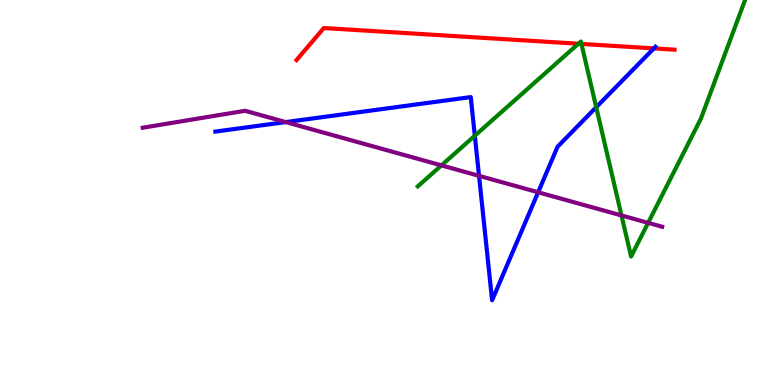[{'lines': ['blue', 'red'], 'intersections': [{'x': 8.44, 'y': 8.74}]}, {'lines': ['green', 'red'], 'intersections': [{'x': 7.46, 'y': 8.86}, {'x': 7.5, 'y': 8.86}]}, {'lines': ['purple', 'red'], 'intersections': []}, {'lines': ['blue', 'green'], 'intersections': [{'x': 6.13, 'y': 6.47}, {'x': 7.69, 'y': 7.21}]}, {'lines': ['blue', 'purple'], 'intersections': [{'x': 3.69, 'y': 6.83}, {'x': 6.18, 'y': 5.43}, {'x': 6.94, 'y': 5.01}]}, {'lines': ['green', 'purple'], 'intersections': [{'x': 5.7, 'y': 5.7}, {'x': 8.02, 'y': 4.4}, {'x': 8.36, 'y': 4.21}]}]